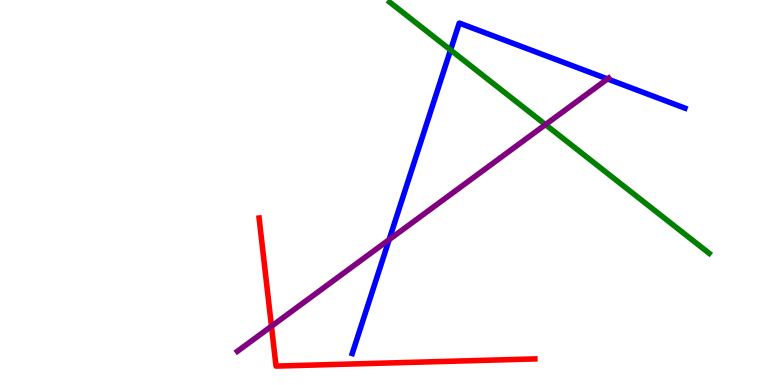[{'lines': ['blue', 'red'], 'intersections': []}, {'lines': ['green', 'red'], 'intersections': []}, {'lines': ['purple', 'red'], 'intersections': [{'x': 3.5, 'y': 1.53}]}, {'lines': ['blue', 'green'], 'intersections': [{'x': 5.81, 'y': 8.7}]}, {'lines': ['blue', 'purple'], 'intersections': [{'x': 5.02, 'y': 3.78}, {'x': 7.84, 'y': 7.95}]}, {'lines': ['green', 'purple'], 'intersections': [{'x': 7.04, 'y': 6.76}]}]